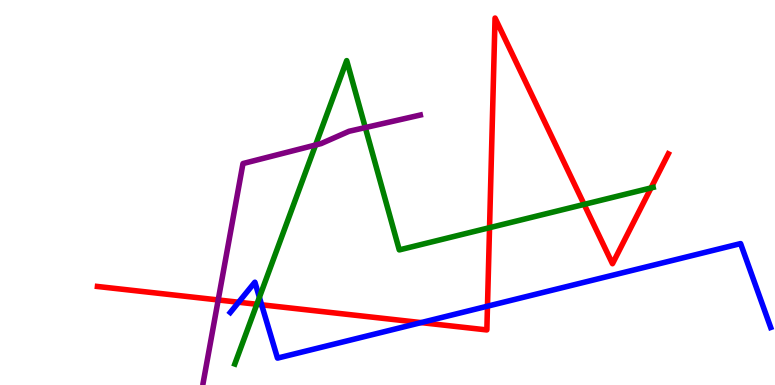[{'lines': ['blue', 'red'], 'intersections': [{'x': 3.08, 'y': 2.15}, {'x': 3.38, 'y': 2.08}, {'x': 5.43, 'y': 1.62}, {'x': 6.29, 'y': 2.05}]}, {'lines': ['green', 'red'], 'intersections': [{'x': 3.31, 'y': 2.1}, {'x': 6.32, 'y': 4.09}, {'x': 7.54, 'y': 4.69}, {'x': 8.4, 'y': 5.12}]}, {'lines': ['purple', 'red'], 'intersections': [{'x': 2.82, 'y': 2.21}]}, {'lines': ['blue', 'green'], 'intersections': [{'x': 3.35, 'y': 2.28}]}, {'lines': ['blue', 'purple'], 'intersections': []}, {'lines': ['green', 'purple'], 'intersections': [{'x': 4.07, 'y': 6.23}, {'x': 4.71, 'y': 6.69}]}]